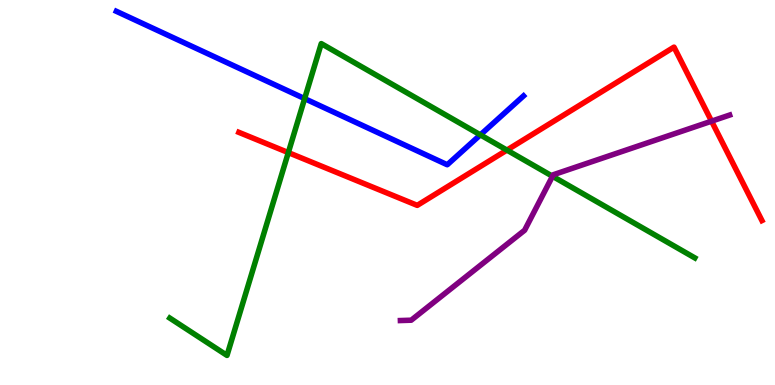[{'lines': ['blue', 'red'], 'intersections': []}, {'lines': ['green', 'red'], 'intersections': [{'x': 3.72, 'y': 6.04}, {'x': 6.54, 'y': 6.1}]}, {'lines': ['purple', 'red'], 'intersections': [{'x': 9.18, 'y': 6.85}]}, {'lines': ['blue', 'green'], 'intersections': [{'x': 3.93, 'y': 7.44}, {'x': 6.2, 'y': 6.5}]}, {'lines': ['blue', 'purple'], 'intersections': []}, {'lines': ['green', 'purple'], 'intersections': [{'x': 7.13, 'y': 5.42}]}]